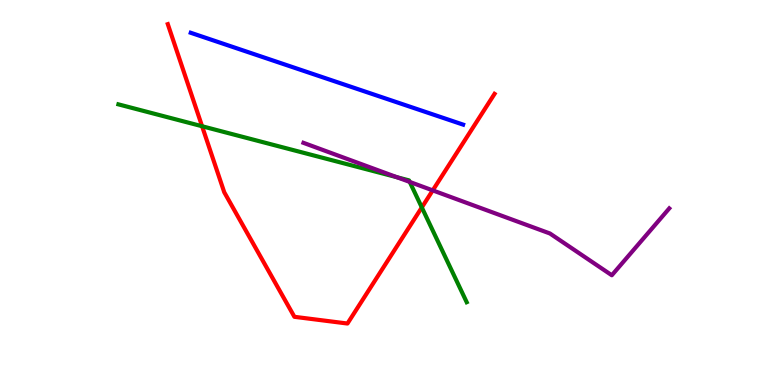[{'lines': ['blue', 'red'], 'intersections': []}, {'lines': ['green', 'red'], 'intersections': [{'x': 2.61, 'y': 6.72}, {'x': 5.44, 'y': 4.61}]}, {'lines': ['purple', 'red'], 'intersections': [{'x': 5.58, 'y': 5.05}]}, {'lines': ['blue', 'green'], 'intersections': []}, {'lines': ['blue', 'purple'], 'intersections': []}, {'lines': ['green', 'purple'], 'intersections': [{'x': 5.12, 'y': 5.4}, {'x': 5.29, 'y': 5.27}]}]